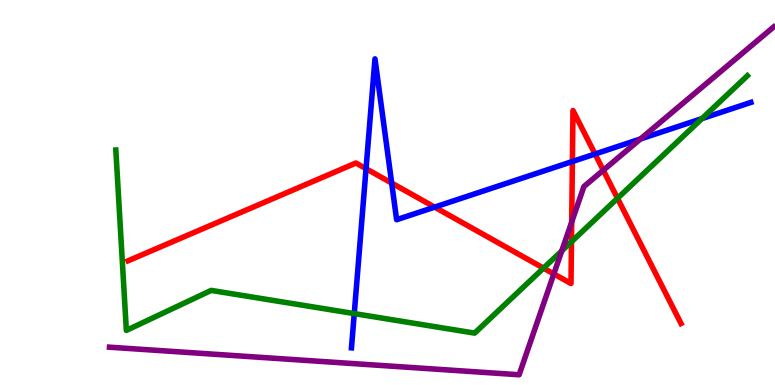[{'lines': ['blue', 'red'], 'intersections': [{'x': 4.72, 'y': 5.62}, {'x': 5.05, 'y': 5.25}, {'x': 5.61, 'y': 4.62}, {'x': 7.39, 'y': 5.8}, {'x': 7.68, 'y': 6.0}]}, {'lines': ['green', 'red'], 'intersections': [{'x': 7.01, 'y': 3.04}, {'x': 7.37, 'y': 3.72}, {'x': 7.97, 'y': 4.85}]}, {'lines': ['purple', 'red'], 'intersections': [{'x': 7.15, 'y': 2.89}, {'x': 7.38, 'y': 4.23}, {'x': 7.78, 'y': 5.58}]}, {'lines': ['blue', 'green'], 'intersections': [{'x': 4.57, 'y': 1.85}, {'x': 9.06, 'y': 6.92}]}, {'lines': ['blue', 'purple'], 'intersections': [{'x': 8.26, 'y': 6.39}]}, {'lines': ['green', 'purple'], 'intersections': [{'x': 7.25, 'y': 3.48}]}]